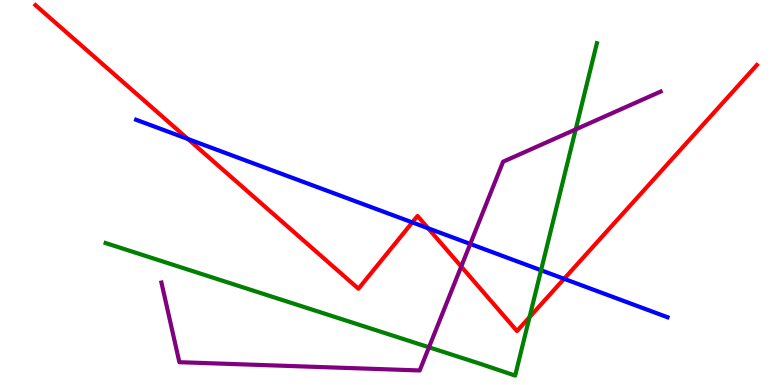[{'lines': ['blue', 'red'], 'intersections': [{'x': 2.43, 'y': 6.39}, {'x': 5.32, 'y': 4.22}, {'x': 5.52, 'y': 4.07}, {'x': 7.28, 'y': 2.76}]}, {'lines': ['green', 'red'], 'intersections': [{'x': 6.83, 'y': 1.76}]}, {'lines': ['purple', 'red'], 'intersections': [{'x': 5.95, 'y': 3.08}]}, {'lines': ['blue', 'green'], 'intersections': [{'x': 6.98, 'y': 2.98}]}, {'lines': ['blue', 'purple'], 'intersections': [{'x': 6.07, 'y': 3.66}]}, {'lines': ['green', 'purple'], 'intersections': [{'x': 5.54, 'y': 0.98}, {'x': 7.43, 'y': 6.64}]}]